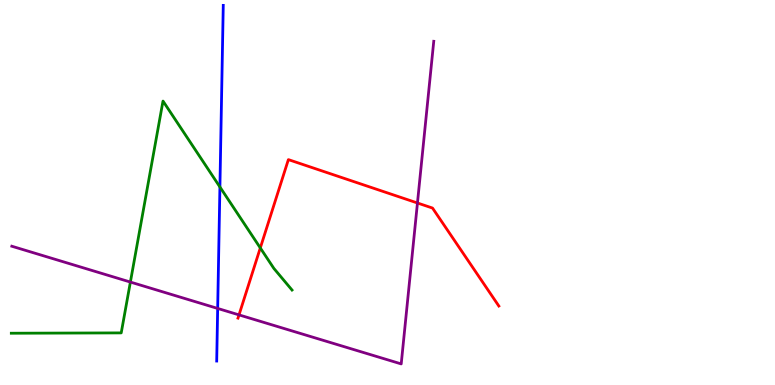[{'lines': ['blue', 'red'], 'intersections': []}, {'lines': ['green', 'red'], 'intersections': [{'x': 3.36, 'y': 3.56}]}, {'lines': ['purple', 'red'], 'intersections': [{'x': 3.08, 'y': 1.82}, {'x': 5.39, 'y': 4.73}]}, {'lines': ['blue', 'green'], 'intersections': [{'x': 2.84, 'y': 5.14}]}, {'lines': ['blue', 'purple'], 'intersections': [{'x': 2.81, 'y': 1.99}]}, {'lines': ['green', 'purple'], 'intersections': [{'x': 1.68, 'y': 2.67}]}]